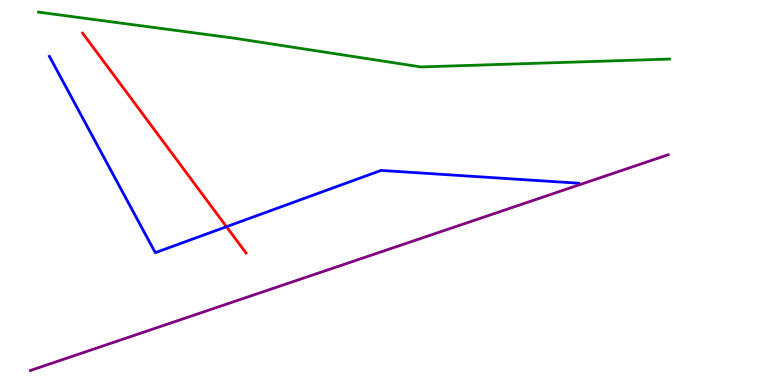[{'lines': ['blue', 'red'], 'intersections': [{'x': 2.92, 'y': 4.11}]}, {'lines': ['green', 'red'], 'intersections': []}, {'lines': ['purple', 'red'], 'intersections': []}, {'lines': ['blue', 'green'], 'intersections': []}, {'lines': ['blue', 'purple'], 'intersections': []}, {'lines': ['green', 'purple'], 'intersections': []}]